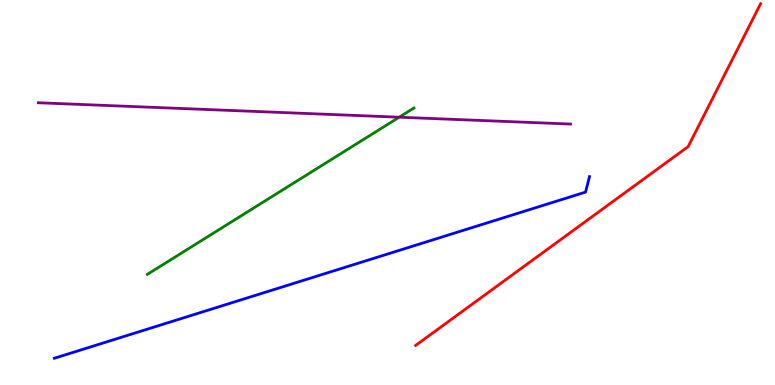[{'lines': ['blue', 'red'], 'intersections': []}, {'lines': ['green', 'red'], 'intersections': []}, {'lines': ['purple', 'red'], 'intersections': []}, {'lines': ['blue', 'green'], 'intersections': []}, {'lines': ['blue', 'purple'], 'intersections': []}, {'lines': ['green', 'purple'], 'intersections': [{'x': 5.15, 'y': 6.96}]}]